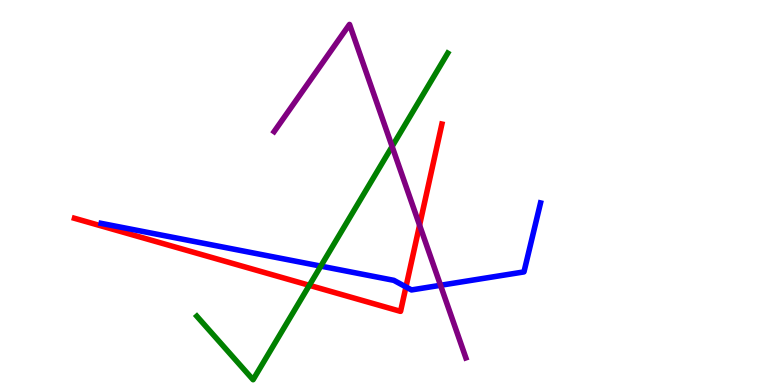[{'lines': ['blue', 'red'], 'intersections': [{'x': 5.24, 'y': 2.55}]}, {'lines': ['green', 'red'], 'intersections': [{'x': 3.99, 'y': 2.59}]}, {'lines': ['purple', 'red'], 'intersections': [{'x': 5.41, 'y': 4.15}]}, {'lines': ['blue', 'green'], 'intersections': [{'x': 4.14, 'y': 3.09}]}, {'lines': ['blue', 'purple'], 'intersections': [{'x': 5.68, 'y': 2.59}]}, {'lines': ['green', 'purple'], 'intersections': [{'x': 5.06, 'y': 6.2}]}]